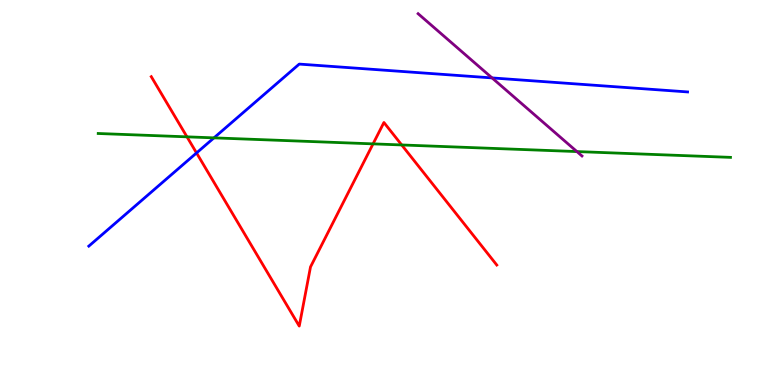[{'lines': ['blue', 'red'], 'intersections': [{'x': 2.54, 'y': 6.03}]}, {'lines': ['green', 'red'], 'intersections': [{'x': 2.41, 'y': 6.45}, {'x': 4.81, 'y': 6.26}, {'x': 5.18, 'y': 6.24}]}, {'lines': ['purple', 'red'], 'intersections': []}, {'lines': ['blue', 'green'], 'intersections': [{'x': 2.76, 'y': 6.42}]}, {'lines': ['blue', 'purple'], 'intersections': [{'x': 6.35, 'y': 7.98}]}, {'lines': ['green', 'purple'], 'intersections': [{'x': 7.44, 'y': 6.06}]}]